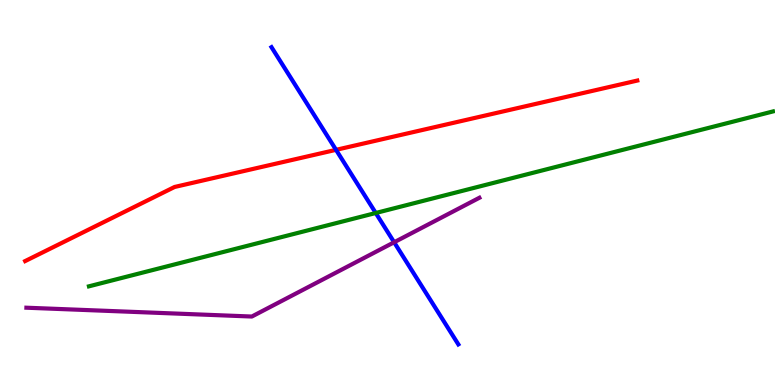[{'lines': ['blue', 'red'], 'intersections': [{'x': 4.34, 'y': 6.11}]}, {'lines': ['green', 'red'], 'intersections': []}, {'lines': ['purple', 'red'], 'intersections': []}, {'lines': ['blue', 'green'], 'intersections': [{'x': 4.85, 'y': 4.47}]}, {'lines': ['blue', 'purple'], 'intersections': [{'x': 5.09, 'y': 3.71}]}, {'lines': ['green', 'purple'], 'intersections': []}]